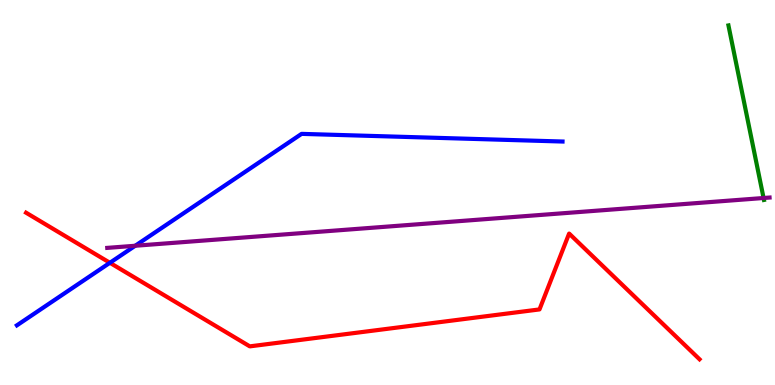[{'lines': ['blue', 'red'], 'intersections': [{'x': 1.42, 'y': 3.17}]}, {'lines': ['green', 'red'], 'intersections': []}, {'lines': ['purple', 'red'], 'intersections': []}, {'lines': ['blue', 'green'], 'intersections': []}, {'lines': ['blue', 'purple'], 'intersections': [{'x': 1.74, 'y': 3.62}]}, {'lines': ['green', 'purple'], 'intersections': [{'x': 9.85, 'y': 4.86}]}]